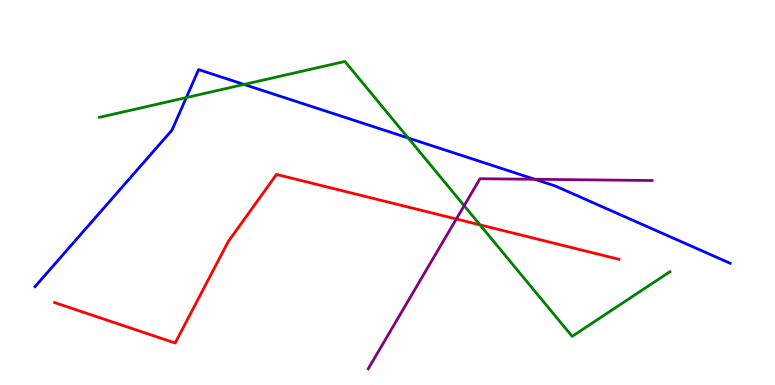[{'lines': ['blue', 'red'], 'intersections': []}, {'lines': ['green', 'red'], 'intersections': [{'x': 6.19, 'y': 4.16}]}, {'lines': ['purple', 'red'], 'intersections': [{'x': 5.89, 'y': 4.31}]}, {'lines': ['blue', 'green'], 'intersections': [{'x': 2.4, 'y': 7.47}, {'x': 3.15, 'y': 7.81}, {'x': 5.27, 'y': 6.42}]}, {'lines': ['blue', 'purple'], 'intersections': [{'x': 6.9, 'y': 5.34}]}, {'lines': ['green', 'purple'], 'intersections': [{'x': 5.99, 'y': 4.66}]}]